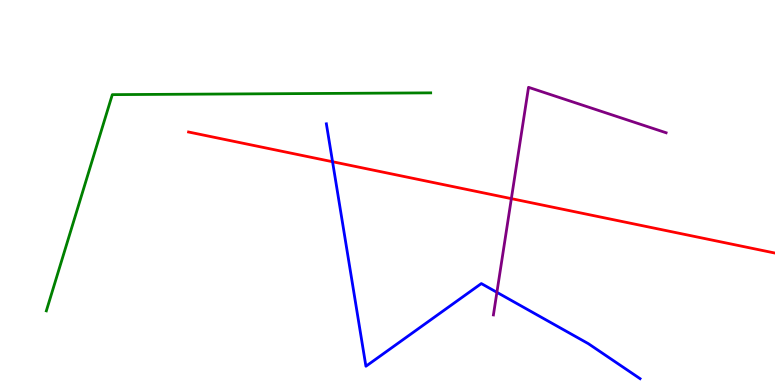[{'lines': ['blue', 'red'], 'intersections': [{'x': 4.29, 'y': 5.8}]}, {'lines': ['green', 'red'], 'intersections': []}, {'lines': ['purple', 'red'], 'intersections': [{'x': 6.6, 'y': 4.84}]}, {'lines': ['blue', 'green'], 'intersections': []}, {'lines': ['blue', 'purple'], 'intersections': [{'x': 6.41, 'y': 2.41}]}, {'lines': ['green', 'purple'], 'intersections': []}]